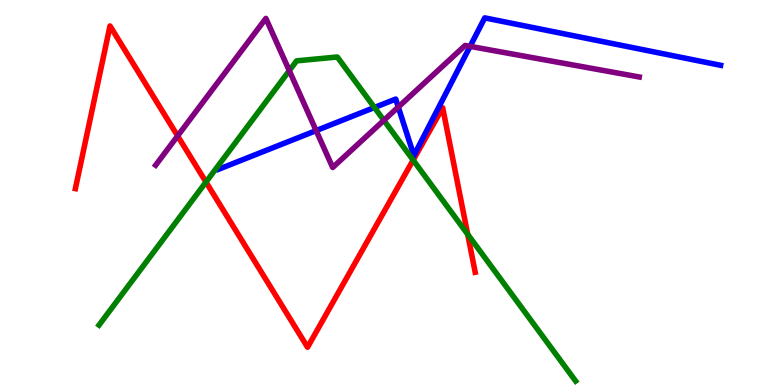[{'lines': ['blue', 'red'], 'intersections': []}, {'lines': ['green', 'red'], 'intersections': [{'x': 2.66, 'y': 5.27}, {'x': 5.33, 'y': 5.84}, {'x': 6.03, 'y': 3.91}]}, {'lines': ['purple', 'red'], 'intersections': [{'x': 2.29, 'y': 6.47}]}, {'lines': ['blue', 'green'], 'intersections': [{'x': 4.83, 'y': 7.21}]}, {'lines': ['blue', 'purple'], 'intersections': [{'x': 4.08, 'y': 6.61}, {'x': 5.14, 'y': 7.22}, {'x': 6.07, 'y': 8.8}]}, {'lines': ['green', 'purple'], 'intersections': [{'x': 3.73, 'y': 8.16}, {'x': 4.95, 'y': 6.87}]}]